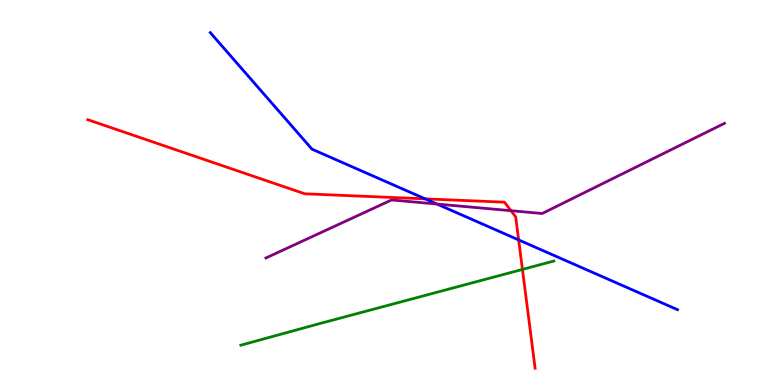[{'lines': ['blue', 'red'], 'intersections': [{'x': 5.49, 'y': 4.84}, {'x': 6.69, 'y': 3.77}]}, {'lines': ['green', 'red'], 'intersections': [{'x': 6.74, 'y': 3.0}]}, {'lines': ['purple', 'red'], 'intersections': [{'x': 6.59, 'y': 4.53}]}, {'lines': ['blue', 'green'], 'intersections': []}, {'lines': ['blue', 'purple'], 'intersections': [{'x': 5.64, 'y': 4.7}]}, {'lines': ['green', 'purple'], 'intersections': []}]